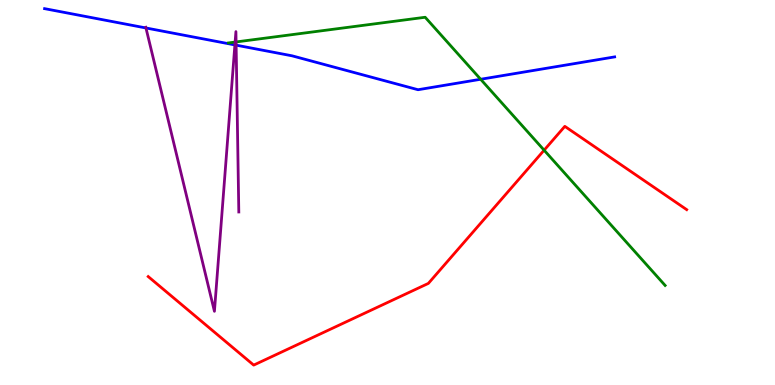[{'lines': ['blue', 'red'], 'intersections': []}, {'lines': ['green', 'red'], 'intersections': [{'x': 7.02, 'y': 6.1}]}, {'lines': ['purple', 'red'], 'intersections': []}, {'lines': ['blue', 'green'], 'intersections': [{'x': 6.2, 'y': 7.94}]}, {'lines': ['blue', 'purple'], 'intersections': [{'x': 1.88, 'y': 9.27}, {'x': 3.03, 'y': 8.83}, {'x': 3.05, 'y': 8.83}]}, {'lines': ['green', 'purple'], 'intersections': [{'x': 3.03, 'y': 8.91}, {'x': 3.05, 'y': 8.91}]}]